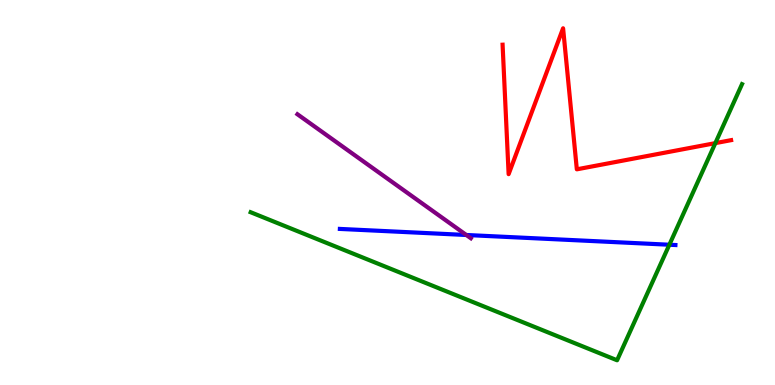[{'lines': ['blue', 'red'], 'intersections': []}, {'lines': ['green', 'red'], 'intersections': [{'x': 9.23, 'y': 6.28}]}, {'lines': ['purple', 'red'], 'intersections': []}, {'lines': ['blue', 'green'], 'intersections': [{'x': 8.64, 'y': 3.64}]}, {'lines': ['blue', 'purple'], 'intersections': [{'x': 6.02, 'y': 3.9}]}, {'lines': ['green', 'purple'], 'intersections': []}]